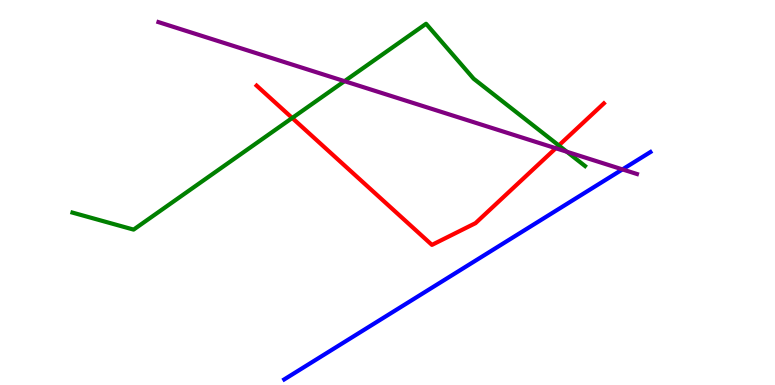[{'lines': ['blue', 'red'], 'intersections': []}, {'lines': ['green', 'red'], 'intersections': [{'x': 3.77, 'y': 6.94}, {'x': 7.21, 'y': 6.22}]}, {'lines': ['purple', 'red'], 'intersections': [{'x': 7.17, 'y': 6.15}]}, {'lines': ['blue', 'green'], 'intersections': []}, {'lines': ['blue', 'purple'], 'intersections': [{'x': 8.03, 'y': 5.6}]}, {'lines': ['green', 'purple'], 'intersections': [{'x': 4.45, 'y': 7.89}, {'x': 7.31, 'y': 6.06}]}]